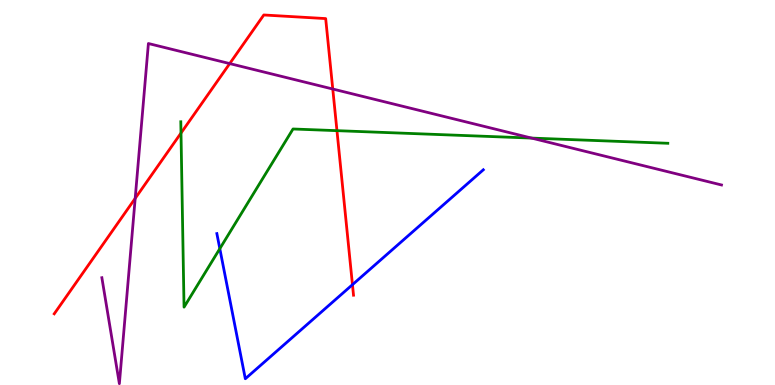[{'lines': ['blue', 'red'], 'intersections': [{'x': 4.55, 'y': 2.61}]}, {'lines': ['green', 'red'], 'intersections': [{'x': 2.34, 'y': 6.54}, {'x': 4.35, 'y': 6.61}]}, {'lines': ['purple', 'red'], 'intersections': [{'x': 1.74, 'y': 4.85}, {'x': 2.96, 'y': 8.35}, {'x': 4.29, 'y': 7.69}]}, {'lines': ['blue', 'green'], 'intersections': [{'x': 2.84, 'y': 3.54}]}, {'lines': ['blue', 'purple'], 'intersections': []}, {'lines': ['green', 'purple'], 'intersections': [{'x': 6.86, 'y': 6.41}]}]